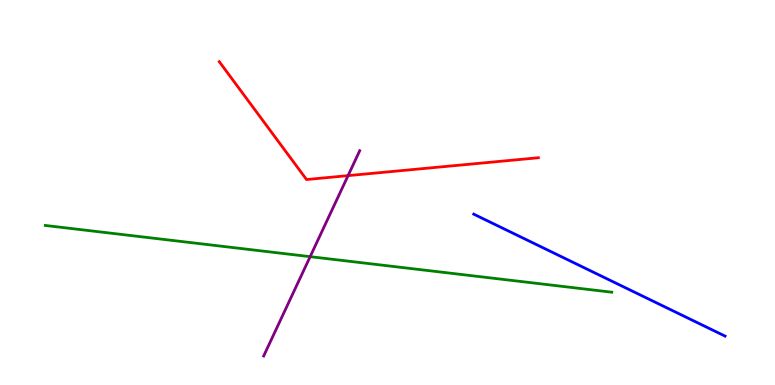[{'lines': ['blue', 'red'], 'intersections': []}, {'lines': ['green', 'red'], 'intersections': []}, {'lines': ['purple', 'red'], 'intersections': [{'x': 4.49, 'y': 5.44}]}, {'lines': ['blue', 'green'], 'intersections': []}, {'lines': ['blue', 'purple'], 'intersections': []}, {'lines': ['green', 'purple'], 'intersections': [{'x': 4.0, 'y': 3.33}]}]